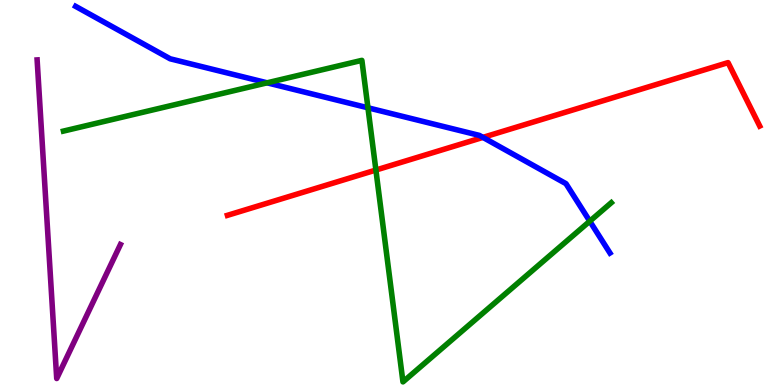[{'lines': ['blue', 'red'], 'intersections': [{'x': 6.23, 'y': 6.43}]}, {'lines': ['green', 'red'], 'intersections': [{'x': 4.85, 'y': 5.58}]}, {'lines': ['purple', 'red'], 'intersections': []}, {'lines': ['blue', 'green'], 'intersections': [{'x': 3.45, 'y': 7.85}, {'x': 4.75, 'y': 7.2}, {'x': 7.61, 'y': 4.25}]}, {'lines': ['blue', 'purple'], 'intersections': []}, {'lines': ['green', 'purple'], 'intersections': []}]